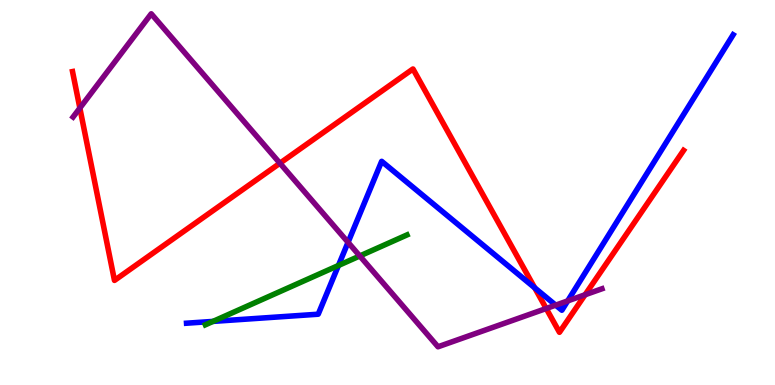[{'lines': ['blue', 'red'], 'intersections': [{'x': 6.9, 'y': 2.52}]}, {'lines': ['green', 'red'], 'intersections': []}, {'lines': ['purple', 'red'], 'intersections': [{'x': 1.03, 'y': 7.19}, {'x': 3.61, 'y': 5.76}, {'x': 7.05, 'y': 1.99}, {'x': 7.55, 'y': 2.34}]}, {'lines': ['blue', 'green'], 'intersections': [{'x': 2.75, 'y': 1.65}, {'x': 4.37, 'y': 3.1}]}, {'lines': ['blue', 'purple'], 'intersections': [{'x': 4.49, 'y': 3.71}, {'x': 7.17, 'y': 2.07}, {'x': 7.33, 'y': 2.18}]}, {'lines': ['green', 'purple'], 'intersections': [{'x': 4.64, 'y': 3.35}]}]